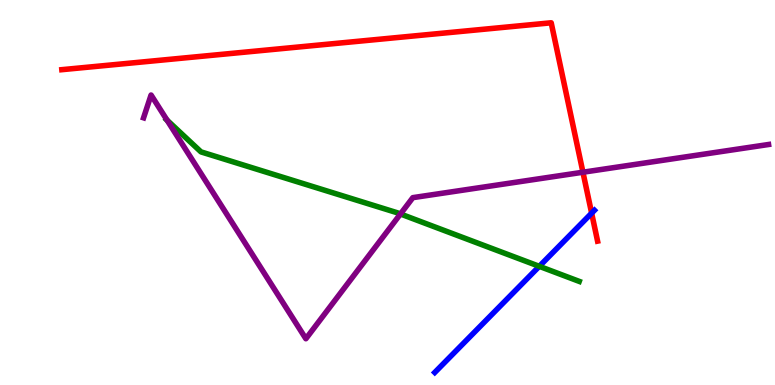[{'lines': ['blue', 'red'], 'intersections': [{'x': 7.63, 'y': 4.46}]}, {'lines': ['green', 'red'], 'intersections': []}, {'lines': ['purple', 'red'], 'intersections': [{'x': 7.52, 'y': 5.53}]}, {'lines': ['blue', 'green'], 'intersections': [{'x': 6.96, 'y': 3.08}]}, {'lines': ['blue', 'purple'], 'intersections': []}, {'lines': ['green', 'purple'], 'intersections': [{'x': 2.16, 'y': 6.88}, {'x': 5.17, 'y': 4.44}]}]